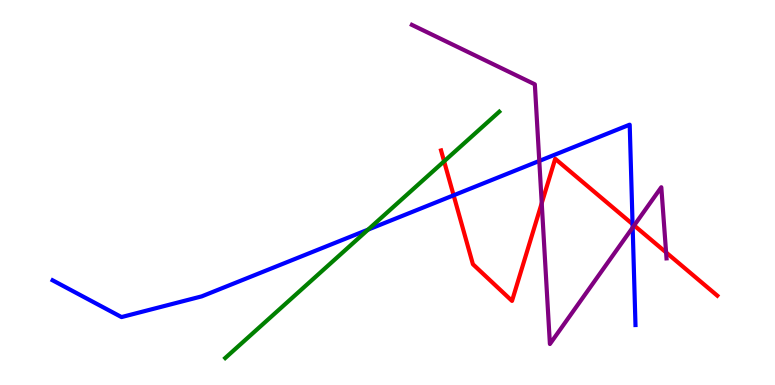[{'lines': ['blue', 'red'], 'intersections': [{'x': 5.85, 'y': 4.93}, {'x': 8.16, 'y': 4.18}]}, {'lines': ['green', 'red'], 'intersections': [{'x': 5.73, 'y': 5.81}]}, {'lines': ['purple', 'red'], 'intersections': [{'x': 6.99, 'y': 4.72}, {'x': 8.18, 'y': 4.14}, {'x': 8.59, 'y': 3.44}]}, {'lines': ['blue', 'green'], 'intersections': [{'x': 4.75, 'y': 4.04}]}, {'lines': ['blue', 'purple'], 'intersections': [{'x': 6.96, 'y': 5.82}, {'x': 8.16, 'y': 4.09}]}, {'lines': ['green', 'purple'], 'intersections': []}]